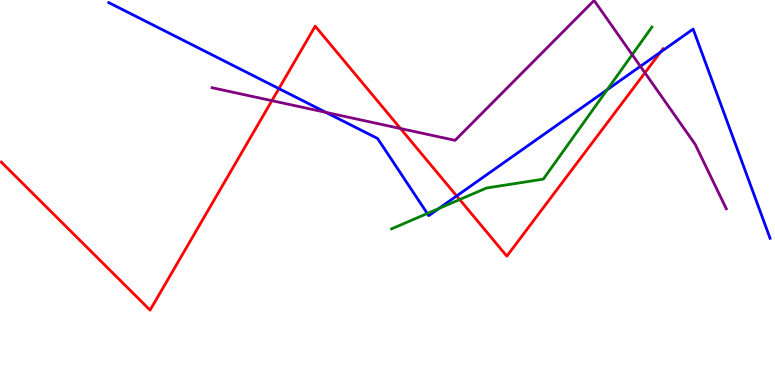[{'lines': ['blue', 'red'], 'intersections': [{'x': 3.6, 'y': 7.7}, {'x': 5.89, 'y': 4.91}, {'x': 8.52, 'y': 8.65}]}, {'lines': ['green', 'red'], 'intersections': [{'x': 5.93, 'y': 4.82}]}, {'lines': ['purple', 'red'], 'intersections': [{'x': 3.51, 'y': 7.39}, {'x': 5.17, 'y': 6.66}, {'x': 8.32, 'y': 8.11}]}, {'lines': ['blue', 'green'], 'intersections': [{'x': 5.51, 'y': 4.46}, {'x': 5.66, 'y': 4.58}, {'x': 7.83, 'y': 7.67}]}, {'lines': ['blue', 'purple'], 'intersections': [{'x': 4.21, 'y': 7.08}, {'x': 8.26, 'y': 8.28}]}, {'lines': ['green', 'purple'], 'intersections': [{'x': 8.16, 'y': 8.58}]}]